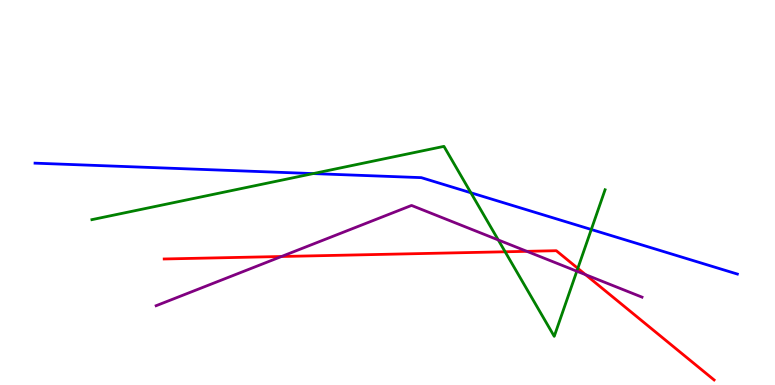[{'lines': ['blue', 'red'], 'intersections': []}, {'lines': ['green', 'red'], 'intersections': [{'x': 6.52, 'y': 3.46}, {'x': 7.46, 'y': 3.03}]}, {'lines': ['purple', 'red'], 'intersections': [{'x': 3.63, 'y': 3.34}, {'x': 6.8, 'y': 3.47}, {'x': 7.56, 'y': 2.87}]}, {'lines': ['blue', 'green'], 'intersections': [{'x': 4.04, 'y': 5.49}, {'x': 6.08, 'y': 4.99}, {'x': 7.63, 'y': 4.04}]}, {'lines': ['blue', 'purple'], 'intersections': []}, {'lines': ['green', 'purple'], 'intersections': [{'x': 6.43, 'y': 3.77}, {'x': 7.44, 'y': 2.96}]}]